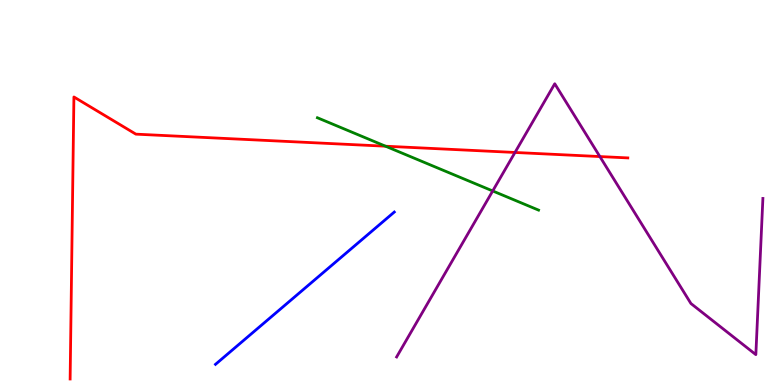[{'lines': ['blue', 'red'], 'intersections': []}, {'lines': ['green', 'red'], 'intersections': [{'x': 4.97, 'y': 6.2}]}, {'lines': ['purple', 'red'], 'intersections': [{'x': 6.65, 'y': 6.04}, {'x': 7.74, 'y': 5.93}]}, {'lines': ['blue', 'green'], 'intersections': []}, {'lines': ['blue', 'purple'], 'intersections': []}, {'lines': ['green', 'purple'], 'intersections': [{'x': 6.36, 'y': 5.04}]}]